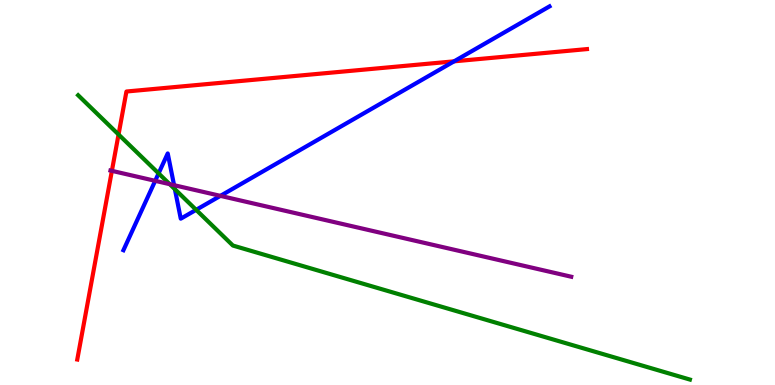[{'lines': ['blue', 'red'], 'intersections': [{'x': 5.86, 'y': 8.41}]}, {'lines': ['green', 'red'], 'intersections': [{'x': 1.53, 'y': 6.51}]}, {'lines': ['purple', 'red'], 'intersections': [{'x': 1.44, 'y': 5.56}]}, {'lines': ['blue', 'green'], 'intersections': [{'x': 2.05, 'y': 5.5}, {'x': 2.26, 'y': 5.09}, {'x': 2.53, 'y': 4.55}]}, {'lines': ['blue', 'purple'], 'intersections': [{'x': 2.0, 'y': 5.3}, {'x': 2.25, 'y': 5.19}, {'x': 2.84, 'y': 4.91}]}, {'lines': ['green', 'purple'], 'intersections': [{'x': 2.19, 'y': 5.22}]}]